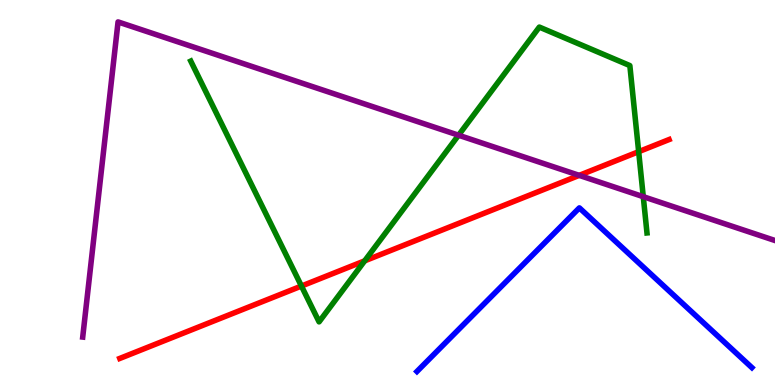[{'lines': ['blue', 'red'], 'intersections': []}, {'lines': ['green', 'red'], 'intersections': [{'x': 3.89, 'y': 2.57}, {'x': 4.71, 'y': 3.22}, {'x': 8.24, 'y': 6.06}]}, {'lines': ['purple', 'red'], 'intersections': [{'x': 7.47, 'y': 5.45}]}, {'lines': ['blue', 'green'], 'intersections': []}, {'lines': ['blue', 'purple'], 'intersections': []}, {'lines': ['green', 'purple'], 'intersections': [{'x': 5.92, 'y': 6.49}, {'x': 8.3, 'y': 4.89}]}]